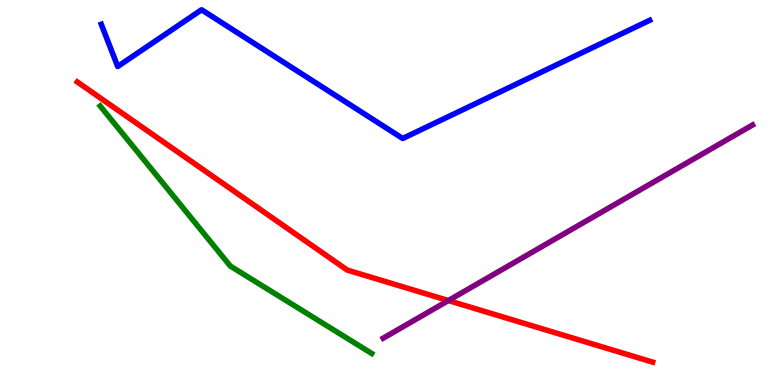[{'lines': ['blue', 'red'], 'intersections': []}, {'lines': ['green', 'red'], 'intersections': []}, {'lines': ['purple', 'red'], 'intersections': [{'x': 5.79, 'y': 2.19}]}, {'lines': ['blue', 'green'], 'intersections': []}, {'lines': ['blue', 'purple'], 'intersections': []}, {'lines': ['green', 'purple'], 'intersections': []}]